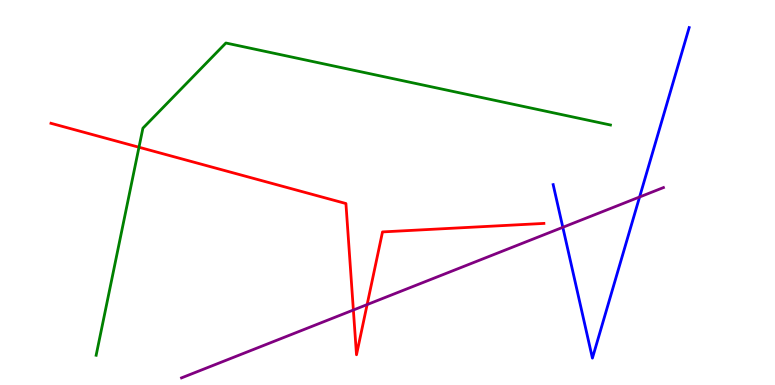[{'lines': ['blue', 'red'], 'intersections': []}, {'lines': ['green', 'red'], 'intersections': [{'x': 1.79, 'y': 6.18}]}, {'lines': ['purple', 'red'], 'intersections': [{'x': 4.56, 'y': 1.95}, {'x': 4.74, 'y': 2.09}]}, {'lines': ['blue', 'green'], 'intersections': []}, {'lines': ['blue', 'purple'], 'intersections': [{'x': 7.26, 'y': 4.1}, {'x': 8.25, 'y': 4.88}]}, {'lines': ['green', 'purple'], 'intersections': []}]